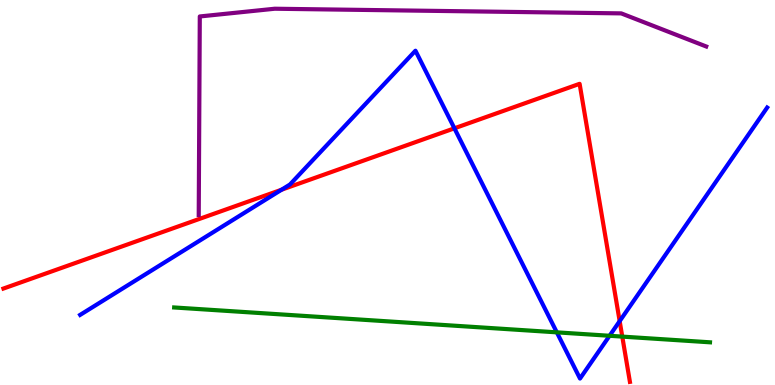[{'lines': ['blue', 'red'], 'intersections': [{'x': 3.63, 'y': 5.07}, {'x': 5.86, 'y': 6.67}, {'x': 8.0, 'y': 1.66}]}, {'lines': ['green', 'red'], 'intersections': [{'x': 8.03, 'y': 1.26}]}, {'lines': ['purple', 'red'], 'intersections': []}, {'lines': ['blue', 'green'], 'intersections': [{'x': 7.18, 'y': 1.37}, {'x': 7.87, 'y': 1.28}]}, {'lines': ['blue', 'purple'], 'intersections': []}, {'lines': ['green', 'purple'], 'intersections': []}]